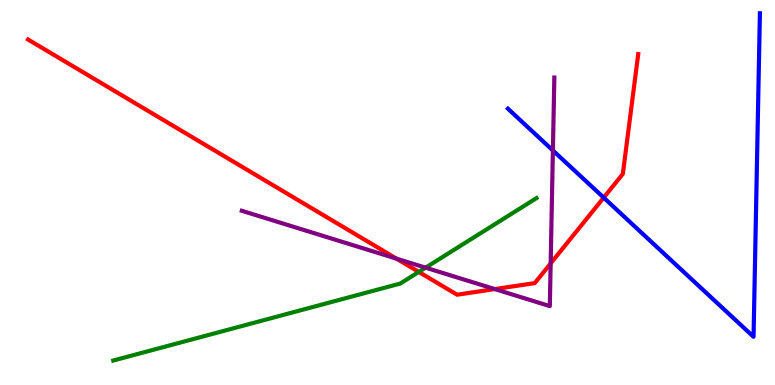[{'lines': ['blue', 'red'], 'intersections': [{'x': 7.79, 'y': 4.87}]}, {'lines': ['green', 'red'], 'intersections': [{'x': 5.4, 'y': 2.94}]}, {'lines': ['purple', 'red'], 'intersections': [{'x': 5.12, 'y': 3.28}, {'x': 6.38, 'y': 2.49}, {'x': 7.11, 'y': 3.16}]}, {'lines': ['blue', 'green'], 'intersections': []}, {'lines': ['blue', 'purple'], 'intersections': [{'x': 7.13, 'y': 6.09}]}, {'lines': ['green', 'purple'], 'intersections': [{'x': 5.49, 'y': 3.05}]}]